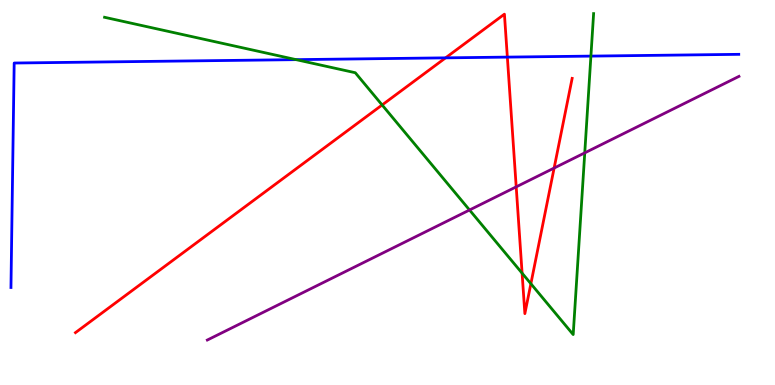[{'lines': ['blue', 'red'], 'intersections': [{'x': 5.75, 'y': 8.5}, {'x': 6.55, 'y': 8.52}]}, {'lines': ['green', 'red'], 'intersections': [{'x': 4.93, 'y': 7.27}, {'x': 6.74, 'y': 2.9}, {'x': 6.85, 'y': 2.63}]}, {'lines': ['purple', 'red'], 'intersections': [{'x': 6.66, 'y': 5.15}, {'x': 7.15, 'y': 5.64}]}, {'lines': ['blue', 'green'], 'intersections': [{'x': 3.82, 'y': 8.45}, {'x': 7.62, 'y': 8.54}]}, {'lines': ['blue', 'purple'], 'intersections': []}, {'lines': ['green', 'purple'], 'intersections': [{'x': 6.06, 'y': 4.55}, {'x': 7.55, 'y': 6.03}]}]